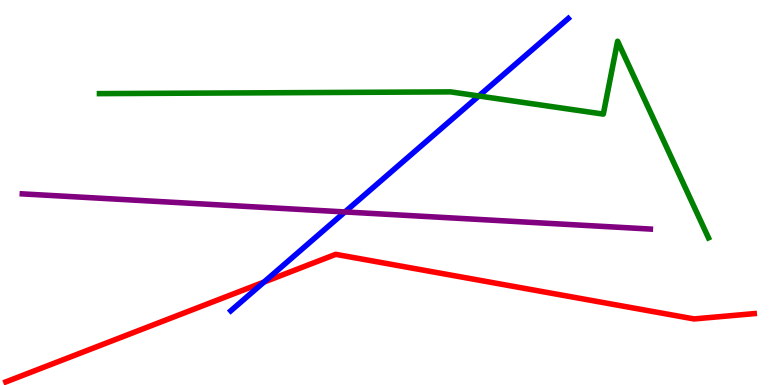[{'lines': ['blue', 'red'], 'intersections': [{'x': 3.41, 'y': 2.67}]}, {'lines': ['green', 'red'], 'intersections': []}, {'lines': ['purple', 'red'], 'intersections': []}, {'lines': ['blue', 'green'], 'intersections': [{'x': 6.18, 'y': 7.51}]}, {'lines': ['blue', 'purple'], 'intersections': [{'x': 4.45, 'y': 4.49}]}, {'lines': ['green', 'purple'], 'intersections': []}]